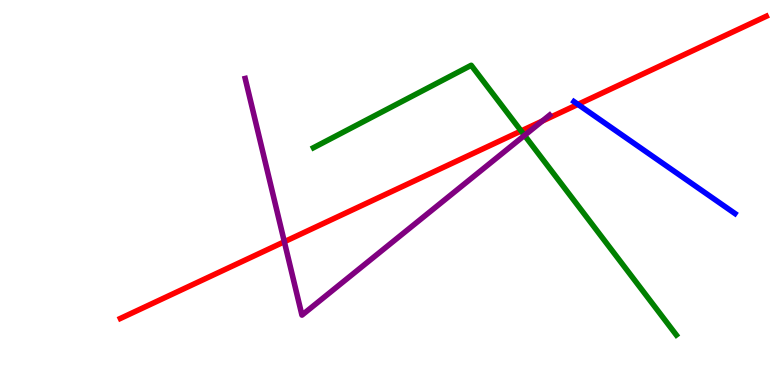[{'lines': ['blue', 'red'], 'intersections': [{'x': 7.46, 'y': 7.29}]}, {'lines': ['green', 'red'], 'intersections': [{'x': 6.72, 'y': 6.6}]}, {'lines': ['purple', 'red'], 'intersections': [{'x': 3.67, 'y': 3.72}, {'x': 7.0, 'y': 6.86}]}, {'lines': ['blue', 'green'], 'intersections': []}, {'lines': ['blue', 'purple'], 'intersections': []}, {'lines': ['green', 'purple'], 'intersections': [{'x': 6.77, 'y': 6.48}]}]